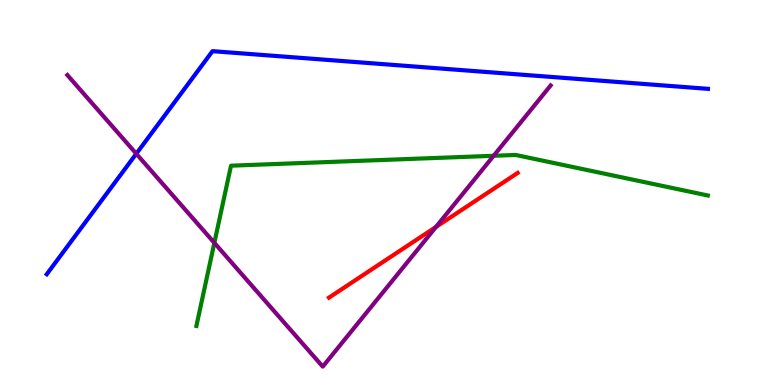[{'lines': ['blue', 'red'], 'intersections': []}, {'lines': ['green', 'red'], 'intersections': []}, {'lines': ['purple', 'red'], 'intersections': [{'x': 5.63, 'y': 4.11}]}, {'lines': ['blue', 'green'], 'intersections': []}, {'lines': ['blue', 'purple'], 'intersections': [{'x': 1.76, 'y': 6.01}]}, {'lines': ['green', 'purple'], 'intersections': [{'x': 2.77, 'y': 3.69}, {'x': 6.37, 'y': 5.95}]}]